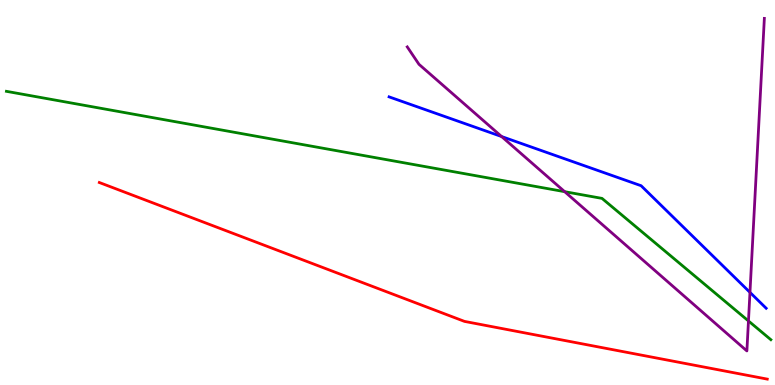[{'lines': ['blue', 'red'], 'intersections': []}, {'lines': ['green', 'red'], 'intersections': []}, {'lines': ['purple', 'red'], 'intersections': []}, {'lines': ['blue', 'green'], 'intersections': []}, {'lines': ['blue', 'purple'], 'intersections': [{'x': 6.47, 'y': 6.45}, {'x': 9.68, 'y': 2.41}]}, {'lines': ['green', 'purple'], 'intersections': [{'x': 7.29, 'y': 5.02}, {'x': 9.66, 'y': 1.66}]}]